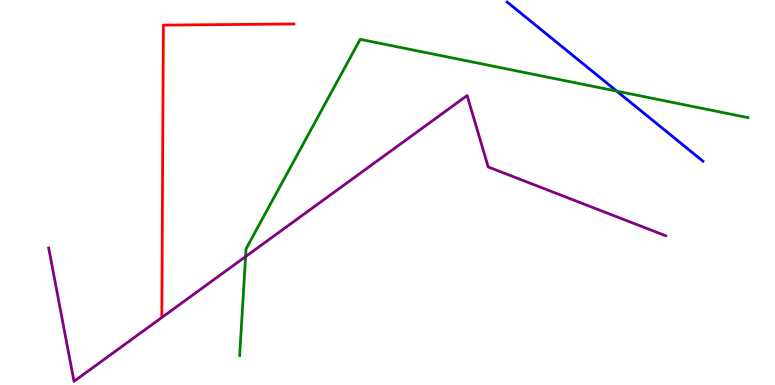[{'lines': ['blue', 'red'], 'intersections': []}, {'lines': ['green', 'red'], 'intersections': []}, {'lines': ['purple', 'red'], 'intersections': []}, {'lines': ['blue', 'green'], 'intersections': [{'x': 7.96, 'y': 7.63}]}, {'lines': ['blue', 'purple'], 'intersections': []}, {'lines': ['green', 'purple'], 'intersections': [{'x': 3.17, 'y': 3.34}]}]